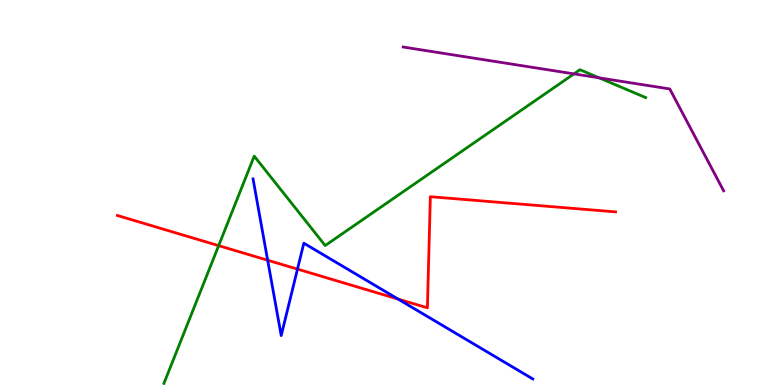[{'lines': ['blue', 'red'], 'intersections': [{'x': 3.45, 'y': 3.24}, {'x': 3.84, 'y': 3.01}, {'x': 5.14, 'y': 2.23}]}, {'lines': ['green', 'red'], 'intersections': [{'x': 2.82, 'y': 3.62}]}, {'lines': ['purple', 'red'], 'intersections': []}, {'lines': ['blue', 'green'], 'intersections': []}, {'lines': ['blue', 'purple'], 'intersections': []}, {'lines': ['green', 'purple'], 'intersections': [{'x': 7.41, 'y': 8.08}, {'x': 7.73, 'y': 7.98}]}]